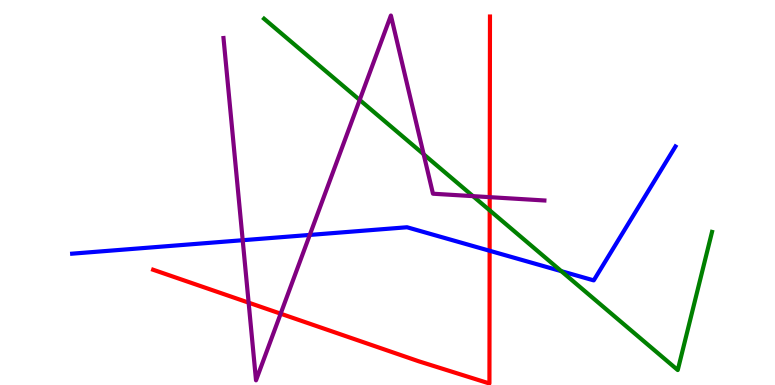[{'lines': ['blue', 'red'], 'intersections': [{'x': 6.32, 'y': 3.49}]}, {'lines': ['green', 'red'], 'intersections': [{'x': 6.32, 'y': 4.54}]}, {'lines': ['purple', 'red'], 'intersections': [{'x': 3.21, 'y': 2.14}, {'x': 3.62, 'y': 1.85}, {'x': 6.32, 'y': 4.88}]}, {'lines': ['blue', 'green'], 'intersections': [{'x': 7.24, 'y': 2.96}]}, {'lines': ['blue', 'purple'], 'intersections': [{'x': 3.13, 'y': 3.76}, {'x': 4.0, 'y': 3.9}]}, {'lines': ['green', 'purple'], 'intersections': [{'x': 4.64, 'y': 7.4}, {'x': 5.47, 'y': 5.99}, {'x': 6.1, 'y': 4.91}]}]